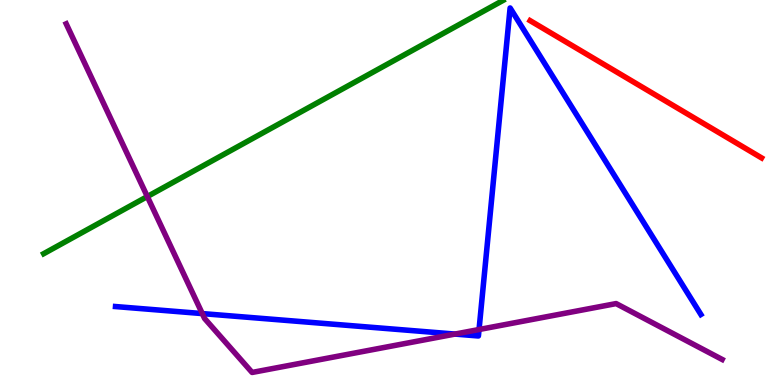[{'lines': ['blue', 'red'], 'intersections': []}, {'lines': ['green', 'red'], 'intersections': []}, {'lines': ['purple', 'red'], 'intersections': []}, {'lines': ['blue', 'green'], 'intersections': []}, {'lines': ['blue', 'purple'], 'intersections': [{'x': 2.61, 'y': 1.85}, {'x': 5.87, 'y': 1.32}, {'x': 6.18, 'y': 1.44}]}, {'lines': ['green', 'purple'], 'intersections': [{'x': 1.9, 'y': 4.89}]}]